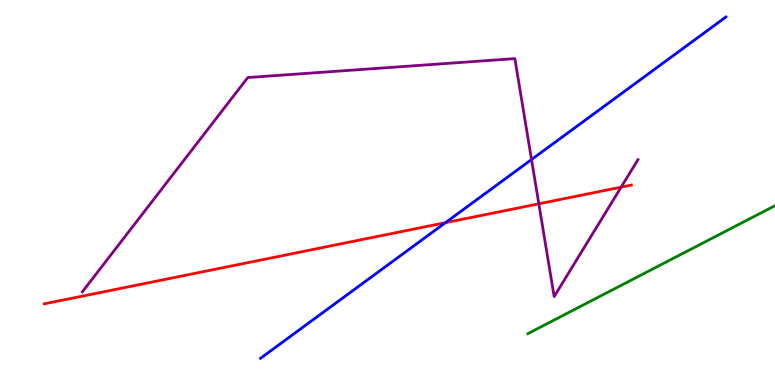[{'lines': ['blue', 'red'], 'intersections': [{'x': 5.75, 'y': 4.22}]}, {'lines': ['green', 'red'], 'intersections': []}, {'lines': ['purple', 'red'], 'intersections': [{'x': 6.95, 'y': 4.71}, {'x': 8.01, 'y': 5.14}]}, {'lines': ['blue', 'green'], 'intersections': []}, {'lines': ['blue', 'purple'], 'intersections': [{'x': 6.86, 'y': 5.86}]}, {'lines': ['green', 'purple'], 'intersections': []}]